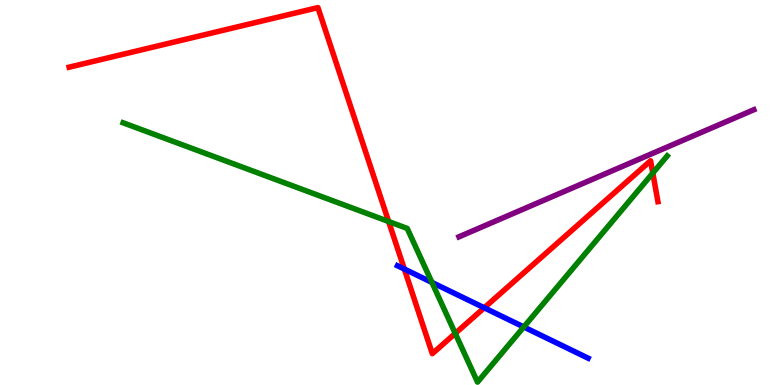[{'lines': ['blue', 'red'], 'intersections': [{'x': 5.22, 'y': 3.01}, {'x': 6.25, 'y': 2.01}]}, {'lines': ['green', 'red'], 'intersections': [{'x': 5.01, 'y': 4.25}, {'x': 5.87, 'y': 1.34}, {'x': 8.42, 'y': 5.5}]}, {'lines': ['purple', 'red'], 'intersections': []}, {'lines': ['blue', 'green'], 'intersections': [{'x': 5.57, 'y': 2.66}, {'x': 6.76, 'y': 1.51}]}, {'lines': ['blue', 'purple'], 'intersections': []}, {'lines': ['green', 'purple'], 'intersections': []}]